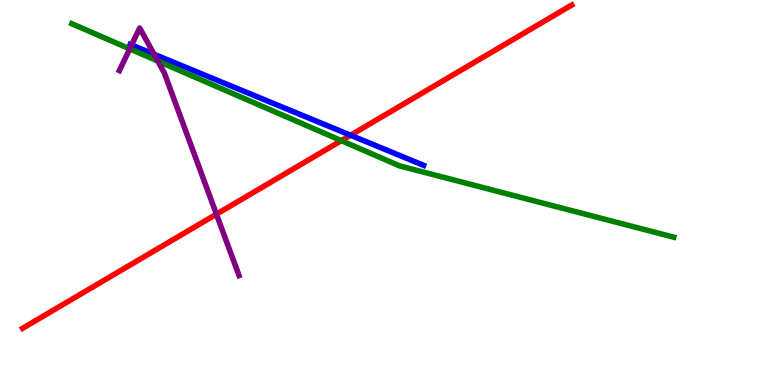[{'lines': ['blue', 'red'], 'intersections': [{'x': 4.52, 'y': 6.49}]}, {'lines': ['green', 'red'], 'intersections': [{'x': 4.4, 'y': 6.35}]}, {'lines': ['purple', 'red'], 'intersections': [{'x': 2.79, 'y': 4.44}]}, {'lines': ['blue', 'green'], 'intersections': []}, {'lines': ['blue', 'purple'], 'intersections': [{'x': 1.7, 'y': 8.83}, {'x': 1.99, 'y': 8.59}]}, {'lines': ['green', 'purple'], 'intersections': [{'x': 1.67, 'y': 8.73}, {'x': 2.04, 'y': 8.42}]}]